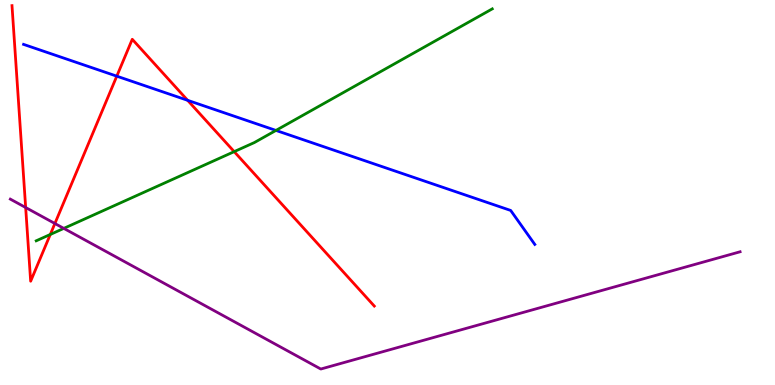[{'lines': ['blue', 'red'], 'intersections': [{'x': 1.51, 'y': 8.02}, {'x': 2.42, 'y': 7.39}]}, {'lines': ['green', 'red'], 'intersections': [{'x': 0.649, 'y': 3.91}, {'x': 3.02, 'y': 6.06}]}, {'lines': ['purple', 'red'], 'intersections': [{'x': 0.331, 'y': 4.61}, {'x': 0.708, 'y': 4.19}]}, {'lines': ['blue', 'green'], 'intersections': [{'x': 3.56, 'y': 6.61}]}, {'lines': ['blue', 'purple'], 'intersections': []}, {'lines': ['green', 'purple'], 'intersections': [{'x': 0.823, 'y': 4.07}]}]